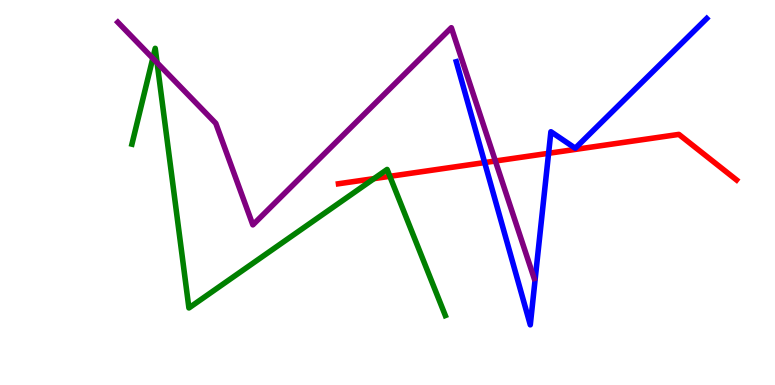[{'lines': ['blue', 'red'], 'intersections': [{'x': 6.25, 'y': 5.78}, {'x': 7.08, 'y': 6.02}]}, {'lines': ['green', 'red'], 'intersections': [{'x': 4.83, 'y': 5.36}, {'x': 5.03, 'y': 5.42}]}, {'lines': ['purple', 'red'], 'intersections': [{'x': 6.39, 'y': 5.82}]}, {'lines': ['blue', 'green'], 'intersections': []}, {'lines': ['blue', 'purple'], 'intersections': []}, {'lines': ['green', 'purple'], 'intersections': [{'x': 1.97, 'y': 8.49}, {'x': 2.03, 'y': 8.37}]}]